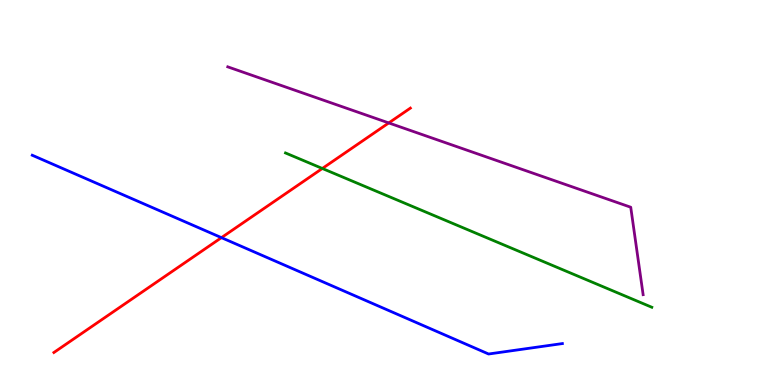[{'lines': ['blue', 'red'], 'intersections': [{'x': 2.86, 'y': 3.83}]}, {'lines': ['green', 'red'], 'intersections': [{'x': 4.16, 'y': 5.62}]}, {'lines': ['purple', 'red'], 'intersections': [{'x': 5.02, 'y': 6.81}]}, {'lines': ['blue', 'green'], 'intersections': []}, {'lines': ['blue', 'purple'], 'intersections': []}, {'lines': ['green', 'purple'], 'intersections': []}]